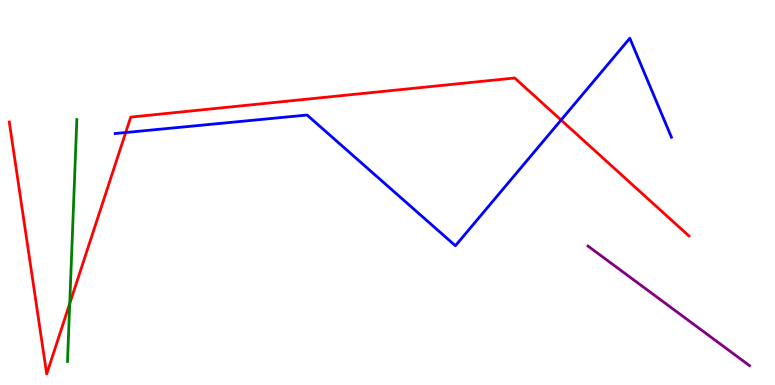[{'lines': ['blue', 'red'], 'intersections': [{'x': 1.62, 'y': 6.56}, {'x': 7.24, 'y': 6.88}]}, {'lines': ['green', 'red'], 'intersections': [{'x': 0.9, 'y': 2.12}]}, {'lines': ['purple', 'red'], 'intersections': []}, {'lines': ['blue', 'green'], 'intersections': []}, {'lines': ['blue', 'purple'], 'intersections': []}, {'lines': ['green', 'purple'], 'intersections': []}]